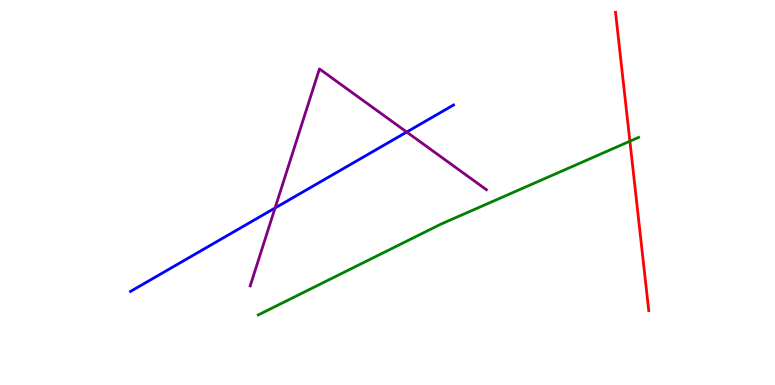[{'lines': ['blue', 'red'], 'intersections': []}, {'lines': ['green', 'red'], 'intersections': [{'x': 8.13, 'y': 6.33}]}, {'lines': ['purple', 'red'], 'intersections': []}, {'lines': ['blue', 'green'], 'intersections': []}, {'lines': ['blue', 'purple'], 'intersections': [{'x': 3.55, 'y': 4.6}, {'x': 5.25, 'y': 6.57}]}, {'lines': ['green', 'purple'], 'intersections': []}]